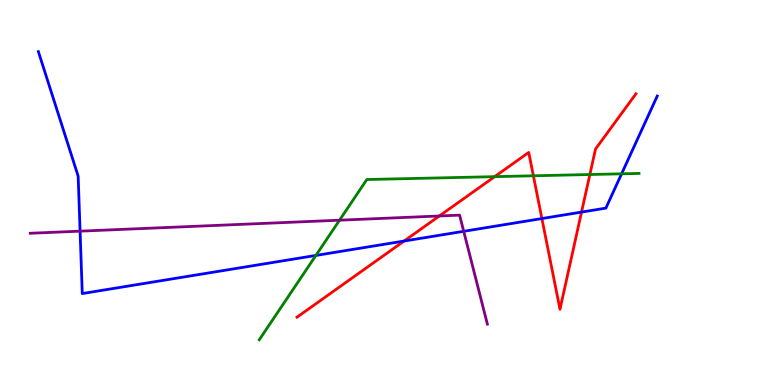[{'lines': ['blue', 'red'], 'intersections': [{'x': 5.21, 'y': 3.74}, {'x': 6.99, 'y': 4.32}, {'x': 7.5, 'y': 4.49}]}, {'lines': ['green', 'red'], 'intersections': [{'x': 6.38, 'y': 5.41}, {'x': 6.88, 'y': 5.43}, {'x': 7.61, 'y': 5.47}]}, {'lines': ['purple', 'red'], 'intersections': [{'x': 5.67, 'y': 4.39}]}, {'lines': ['blue', 'green'], 'intersections': [{'x': 4.08, 'y': 3.37}, {'x': 8.02, 'y': 5.49}]}, {'lines': ['blue', 'purple'], 'intersections': [{'x': 1.03, 'y': 4.0}, {'x': 5.98, 'y': 3.99}]}, {'lines': ['green', 'purple'], 'intersections': [{'x': 4.38, 'y': 4.28}]}]